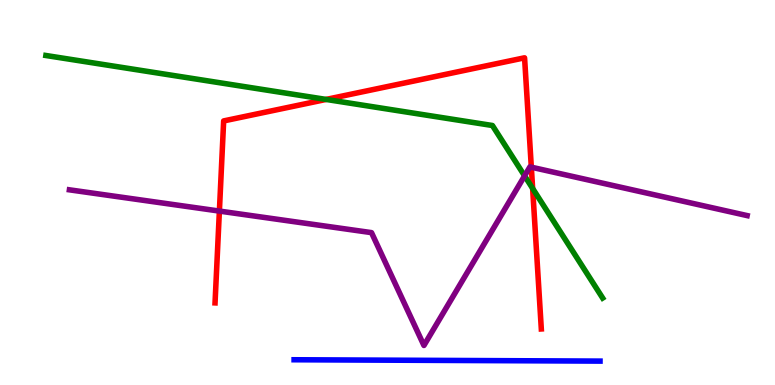[{'lines': ['blue', 'red'], 'intersections': []}, {'lines': ['green', 'red'], 'intersections': [{'x': 4.21, 'y': 7.42}, {'x': 6.87, 'y': 5.11}]}, {'lines': ['purple', 'red'], 'intersections': [{'x': 2.83, 'y': 4.52}, {'x': 6.86, 'y': 5.66}]}, {'lines': ['blue', 'green'], 'intersections': []}, {'lines': ['blue', 'purple'], 'intersections': []}, {'lines': ['green', 'purple'], 'intersections': [{'x': 6.77, 'y': 5.43}]}]